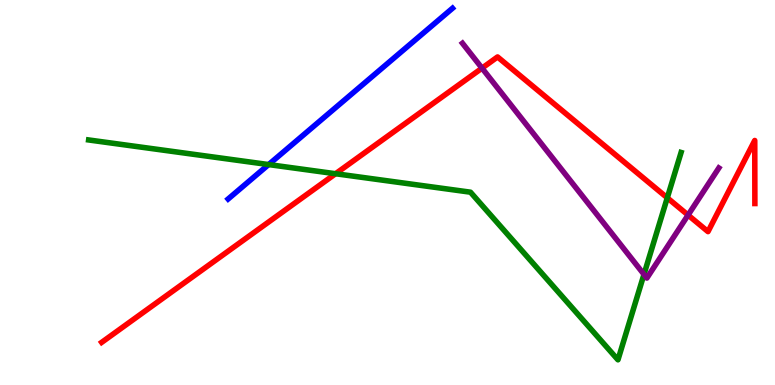[{'lines': ['blue', 'red'], 'intersections': []}, {'lines': ['green', 'red'], 'intersections': [{'x': 4.33, 'y': 5.49}, {'x': 8.61, 'y': 4.86}]}, {'lines': ['purple', 'red'], 'intersections': [{'x': 6.22, 'y': 8.23}, {'x': 8.88, 'y': 4.41}]}, {'lines': ['blue', 'green'], 'intersections': [{'x': 3.47, 'y': 5.73}]}, {'lines': ['blue', 'purple'], 'intersections': []}, {'lines': ['green', 'purple'], 'intersections': [{'x': 8.31, 'y': 2.87}]}]